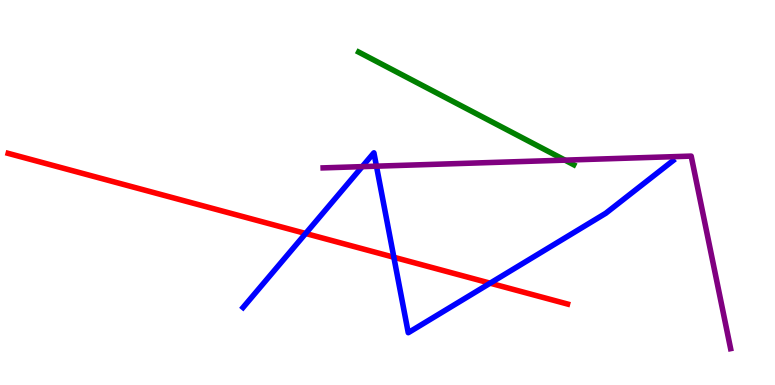[{'lines': ['blue', 'red'], 'intersections': [{'x': 3.94, 'y': 3.94}, {'x': 5.08, 'y': 3.32}, {'x': 6.32, 'y': 2.64}]}, {'lines': ['green', 'red'], 'intersections': []}, {'lines': ['purple', 'red'], 'intersections': []}, {'lines': ['blue', 'green'], 'intersections': []}, {'lines': ['blue', 'purple'], 'intersections': [{'x': 4.67, 'y': 5.67}, {'x': 4.86, 'y': 5.68}]}, {'lines': ['green', 'purple'], 'intersections': [{'x': 7.29, 'y': 5.84}]}]